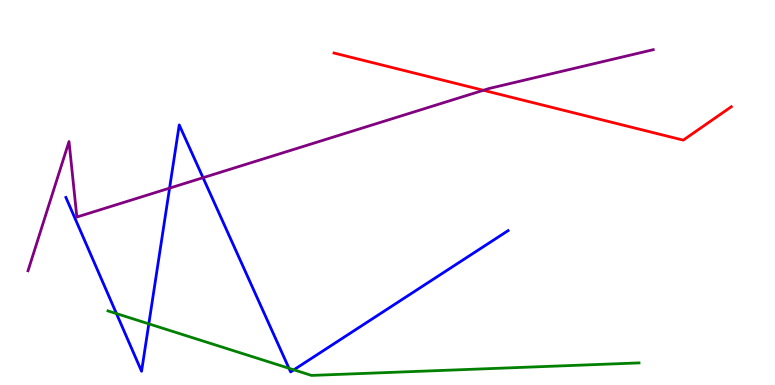[{'lines': ['blue', 'red'], 'intersections': []}, {'lines': ['green', 'red'], 'intersections': []}, {'lines': ['purple', 'red'], 'intersections': [{'x': 6.24, 'y': 7.65}]}, {'lines': ['blue', 'green'], 'intersections': [{'x': 1.5, 'y': 1.85}, {'x': 1.92, 'y': 1.59}, {'x': 3.73, 'y': 0.434}, {'x': 3.79, 'y': 0.394}]}, {'lines': ['blue', 'purple'], 'intersections': [{'x': 2.19, 'y': 5.11}, {'x': 2.62, 'y': 5.38}]}, {'lines': ['green', 'purple'], 'intersections': []}]